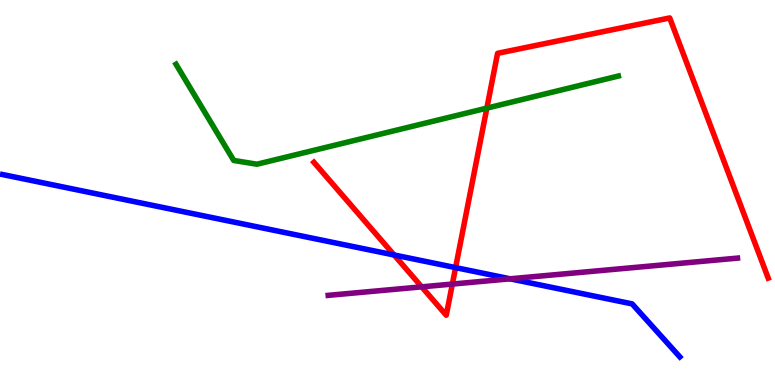[{'lines': ['blue', 'red'], 'intersections': [{'x': 5.09, 'y': 3.38}, {'x': 5.88, 'y': 3.05}]}, {'lines': ['green', 'red'], 'intersections': [{'x': 6.28, 'y': 7.19}]}, {'lines': ['purple', 'red'], 'intersections': [{'x': 5.44, 'y': 2.55}, {'x': 5.84, 'y': 2.62}]}, {'lines': ['blue', 'green'], 'intersections': []}, {'lines': ['blue', 'purple'], 'intersections': [{'x': 6.58, 'y': 2.76}]}, {'lines': ['green', 'purple'], 'intersections': []}]